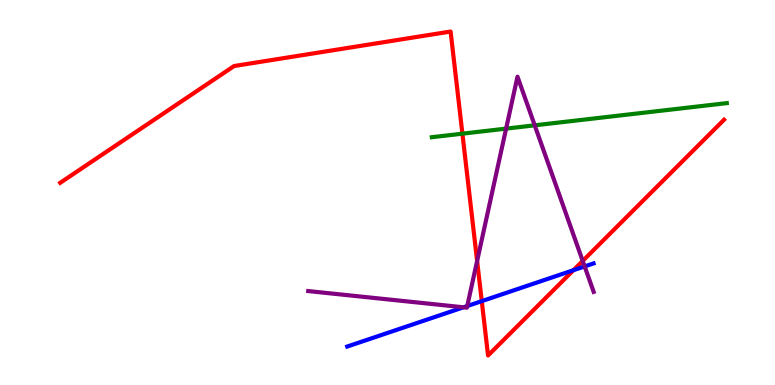[{'lines': ['blue', 'red'], 'intersections': [{'x': 6.22, 'y': 2.18}, {'x': 7.4, 'y': 2.98}]}, {'lines': ['green', 'red'], 'intersections': [{'x': 5.97, 'y': 6.53}]}, {'lines': ['purple', 'red'], 'intersections': [{'x': 6.16, 'y': 3.22}, {'x': 7.52, 'y': 3.22}]}, {'lines': ['blue', 'green'], 'intersections': []}, {'lines': ['blue', 'purple'], 'intersections': [{'x': 5.98, 'y': 2.02}, {'x': 6.03, 'y': 2.05}, {'x': 7.54, 'y': 3.08}]}, {'lines': ['green', 'purple'], 'intersections': [{'x': 6.53, 'y': 6.66}, {'x': 6.9, 'y': 6.74}]}]